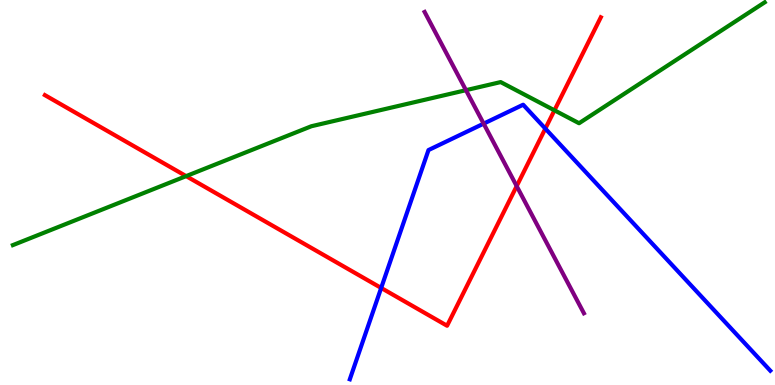[{'lines': ['blue', 'red'], 'intersections': [{'x': 4.92, 'y': 2.52}, {'x': 7.04, 'y': 6.66}]}, {'lines': ['green', 'red'], 'intersections': [{'x': 2.4, 'y': 5.43}, {'x': 7.15, 'y': 7.13}]}, {'lines': ['purple', 'red'], 'intersections': [{'x': 6.67, 'y': 5.17}]}, {'lines': ['blue', 'green'], 'intersections': []}, {'lines': ['blue', 'purple'], 'intersections': [{'x': 6.24, 'y': 6.79}]}, {'lines': ['green', 'purple'], 'intersections': [{'x': 6.01, 'y': 7.66}]}]